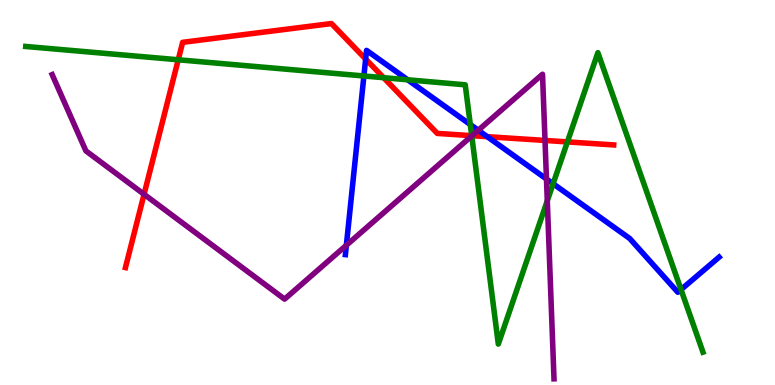[{'lines': ['blue', 'red'], 'intersections': [{'x': 4.72, 'y': 8.47}, {'x': 6.29, 'y': 6.45}]}, {'lines': ['green', 'red'], 'intersections': [{'x': 2.3, 'y': 8.45}, {'x': 4.95, 'y': 7.98}, {'x': 6.09, 'y': 6.48}, {'x': 7.32, 'y': 6.31}]}, {'lines': ['purple', 'red'], 'intersections': [{'x': 1.86, 'y': 4.95}, {'x': 6.09, 'y': 6.48}, {'x': 7.03, 'y': 6.35}]}, {'lines': ['blue', 'green'], 'intersections': [{'x': 4.7, 'y': 8.03}, {'x': 5.26, 'y': 7.93}, {'x': 6.07, 'y': 6.77}, {'x': 7.14, 'y': 5.23}, {'x': 8.79, 'y': 2.48}]}, {'lines': ['blue', 'purple'], 'intersections': [{'x': 4.47, 'y': 3.63}, {'x': 6.17, 'y': 6.62}, {'x': 7.05, 'y': 5.35}]}, {'lines': ['green', 'purple'], 'intersections': [{'x': 6.09, 'y': 6.47}, {'x': 7.06, 'y': 4.79}]}]